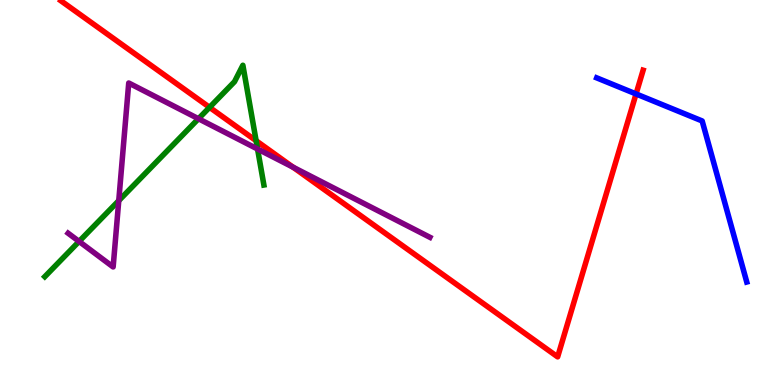[{'lines': ['blue', 'red'], 'intersections': [{'x': 8.21, 'y': 7.56}]}, {'lines': ['green', 'red'], 'intersections': [{'x': 2.7, 'y': 7.21}, {'x': 3.3, 'y': 6.35}]}, {'lines': ['purple', 'red'], 'intersections': [{'x': 3.78, 'y': 5.66}]}, {'lines': ['blue', 'green'], 'intersections': []}, {'lines': ['blue', 'purple'], 'intersections': []}, {'lines': ['green', 'purple'], 'intersections': [{'x': 1.02, 'y': 3.73}, {'x': 1.53, 'y': 4.79}, {'x': 2.56, 'y': 6.92}, {'x': 3.32, 'y': 6.13}]}]